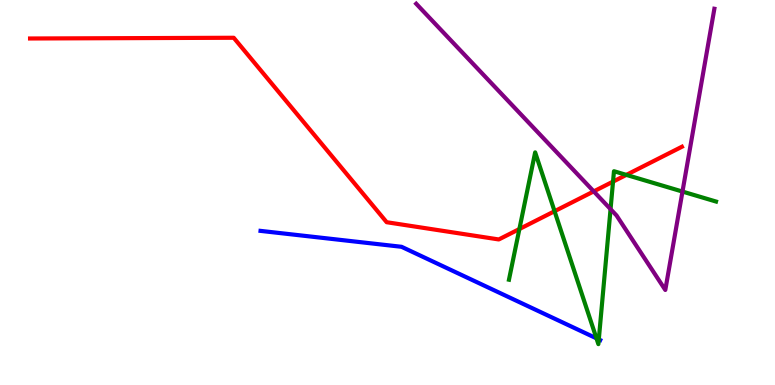[{'lines': ['blue', 'red'], 'intersections': []}, {'lines': ['green', 'red'], 'intersections': [{'x': 6.7, 'y': 4.05}, {'x': 7.16, 'y': 4.51}, {'x': 7.91, 'y': 5.28}, {'x': 8.08, 'y': 5.46}]}, {'lines': ['purple', 'red'], 'intersections': [{'x': 7.66, 'y': 5.03}]}, {'lines': ['blue', 'green'], 'intersections': [{'x': 7.7, 'y': 1.21}, {'x': 7.73, 'y': 1.18}]}, {'lines': ['blue', 'purple'], 'intersections': []}, {'lines': ['green', 'purple'], 'intersections': [{'x': 7.88, 'y': 4.57}, {'x': 8.81, 'y': 5.02}]}]